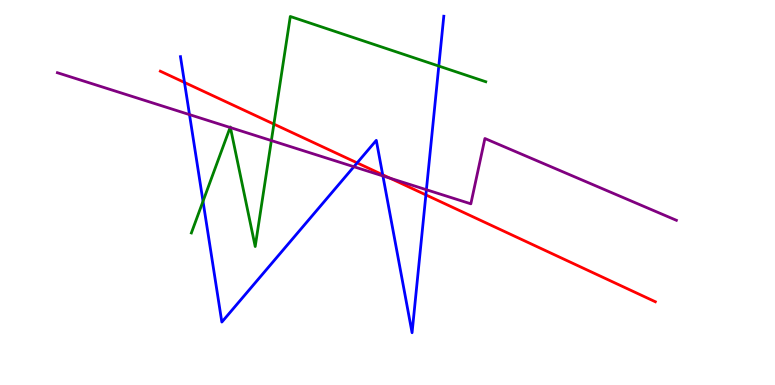[{'lines': ['blue', 'red'], 'intersections': [{'x': 2.38, 'y': 7.86}, {'x': 4.61, 'y': 5.77}, {'x': 4.94, 'y': 5.46}, {'x': 5.5, 'y': 4.94}]}, {'lines': ['green', 'red'], 'intersections': [{'x': 3.53, 'y': 6.78}]}, {'lines': ['purple', 'red'], 'intersections': [{'x': 5.03, 'y': 5.37}]}, {'lines': ['blue', 'green'], 'intersections': [{'x': 2.62, 'y': 4.77}, {'x': 5.66, 'y': 8.28}]}, {'lines': ['blue', 'purple'], 'intersections': [{'x': 2.45, 'y': 7.02}, {'x': 4.57, 'y': 5.67}, {'x': 4.94, 'y': 5.43}, {'x': 5.5, 'y': 5.07}]}, {'lines': ['green', 'purple'], 'intersections': [{'x': 2.97, 'y': 6.69}, {'x': 2.97, 'y': 6.69}, {'x': 3.5, 'y': 6.35}]}]